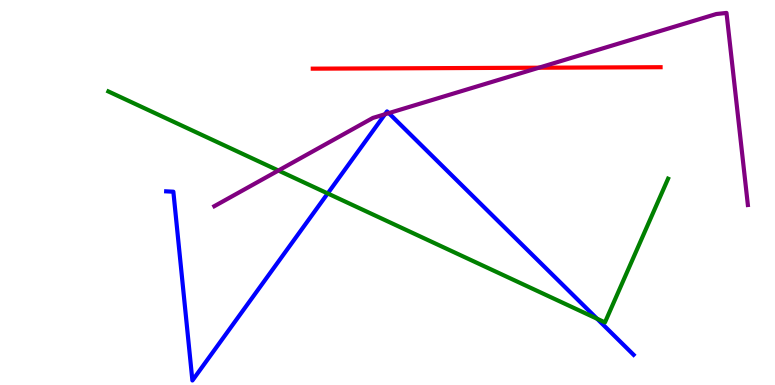[{'lines': ['blue', 'red'], 'intersections': []}, {'lines': ['green', 'red'], 'intersections': []}, {'lines': ['purple', 'red'], 'intersections': [{'x': 6.95, 'y': 8.24}]}, {'lines': ['blue', 'green'], 'intersections': [{'x': 4.23, 'y': 4.98}, {'x': 7.7, 'y': 1.72}]}, {'lines': ['blue', 'purple'], 'intersections': [{'x': 4.97, 'y': 7.03}, {'x': 5.02, 'y': 7.06}]}, {'lines': ['green', 'purple'], 'intersections': [{'x': 3.59, 'y': 5.57}]}]